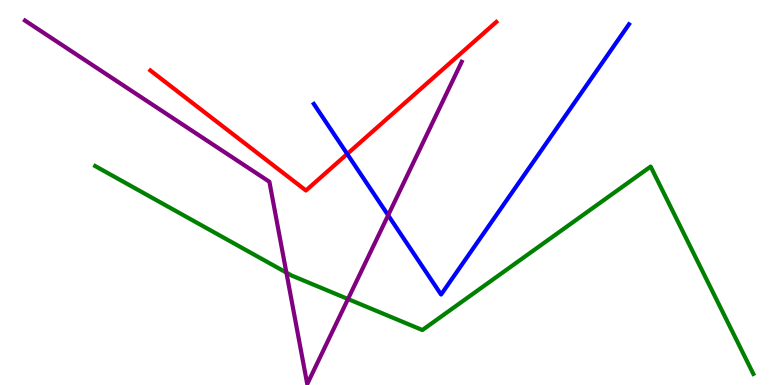[{'lines': ['blue', 'red'], 'intersections': [{'x': 4.48, 'y': 6.0}]}, {'lines': ['green', 'red'], 'intersections': []}, {'lines': ['purple', 'red'], 'intersections': []}, {'lines': ['blue', 'green'], 'intersections': []}, {'lines': ['blue', 'purple'], 'intersections': [{'x': 5.01, 'y': 4.41}]}, {'lines': ['green', 'purple'], 'intersections': [{'x': 3.7, 'y': 2.92}, {'x': 4.49, 'y': 2.23}]}]